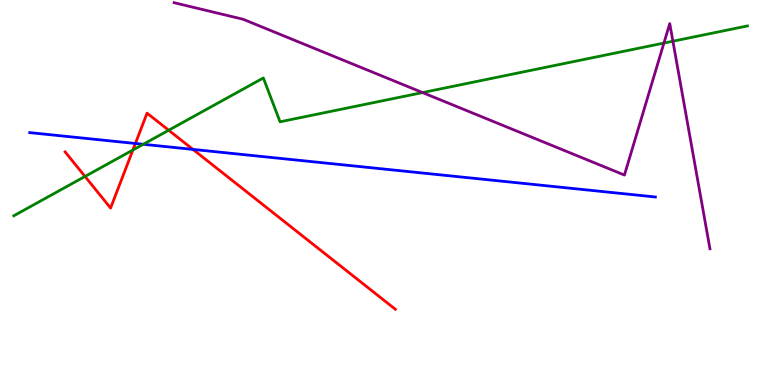[{'lines': ['blue', 'red'], 'intersections': [{'x': 1.75, 'y': 6.27}, {'x': 2.49, 'y': 6.12}]}, {'lines': ['green', 'red'], 'intersections': [{'x': 1.1, 'y': 5.42}, {'x': 1.71, 'y': 6.1}, {'x': 2.18, 'y': 6.62}]}, {'lines': ['purple', 'red'], 'intersections': []}, {'lines': ['blue', 'green'], 'intersections': [{'x': 1.85, 'y': 6.25}]}, {'lines': ['blue', 'purple'], 'intersections': []}, {'lines': ['green', 'purple'], 'intersections': [{'x': 5.45, 'y': 7.6}, {'x': 8.57, 'y': 8.88}, {'x': 8.68, 'y': 8.93}]}]